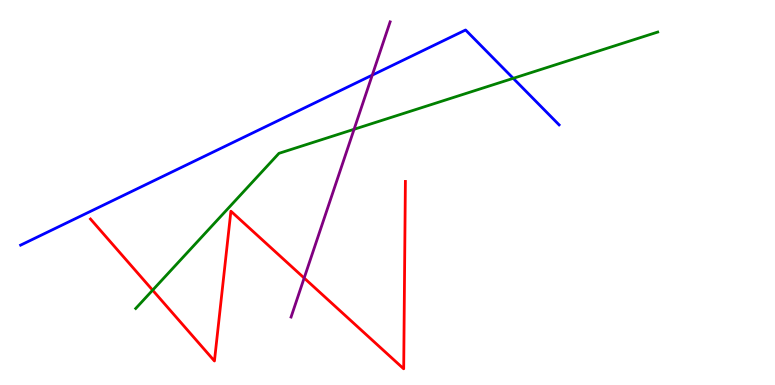[{'lines': ['blue', 'red'], 'intersections': []}, {'lines': ['green', 'red'], 'intersections': [{'x': 1.97, 'y': 2.46}]}, {'lines': ['purple', 'red'], 'intersections': [{'x': 3.92, 'y': 2.78}]}, {'lines': ['blue', 'green'], 'intersections': [{'x': 6.62, 'y': 7.97}]}, {'lines': ['blue', 'purple'], 'intersections': [{'x': 4.8, 'y': 8.05}]}, {'lines': ['green', 'purple'], 'intersections': [{'x': 4.57, 'y': 6.64}]}]